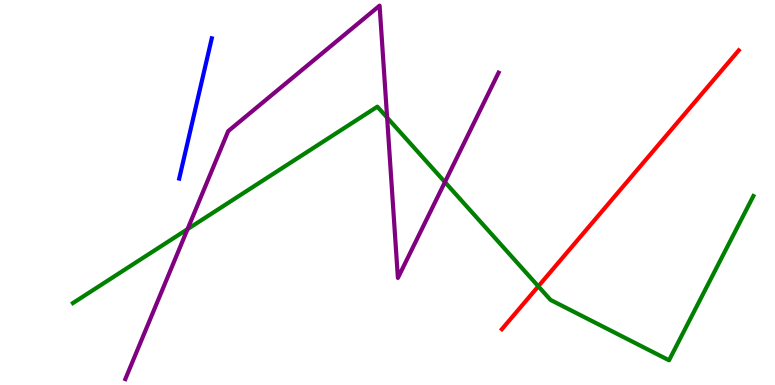[{'lines': ['blue', 'red'], 'intersections': []}, {'lines': ['green', 'red'], 'intersections': [{'x': 6.95, 'y': 2.56}]}, {'lines': ['purple', 'red'], 'intersections': []}, {'lines': ['blue', 'green'], 'intersections': []}, {'lines': ['blue', 'purple'], 'intersections': []}, {'lines': ['green', 'purple'], 'intersections': [{'x': 2.42, 'y': 4.05}, {'x': 5.0, 'y': 6.95}, {'x': 5.74, 'y': 5.27}]}]